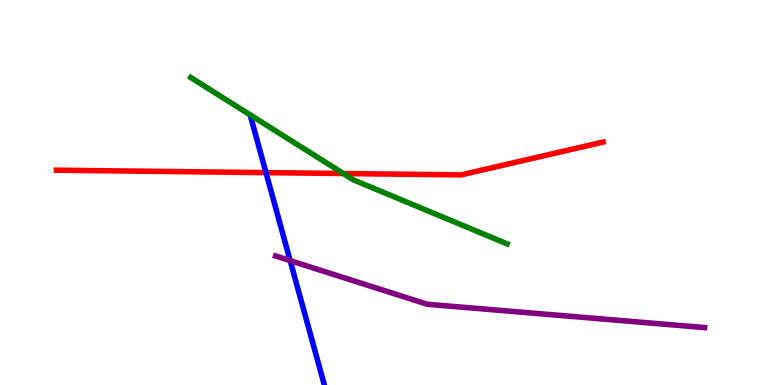[{'lines': ['blue', 'red'], 'intersections': [{'x': 3.43, 'y': 5.52}]}, {'lines': ['green', 'red'], 'intersections': [{'x': 4.43, 'y': 5.49}]}, {'lines': ['purple', 'red'], 'intersections': []}, {'lines': ['blue', 'green'], 'intersections': []}, {'lines': ['blue', 'purple'], 'intersections': [{'x': 3.74, 'y': 3.23}]}, {'lines': ['green', 'purple'], 'intersections': []}]